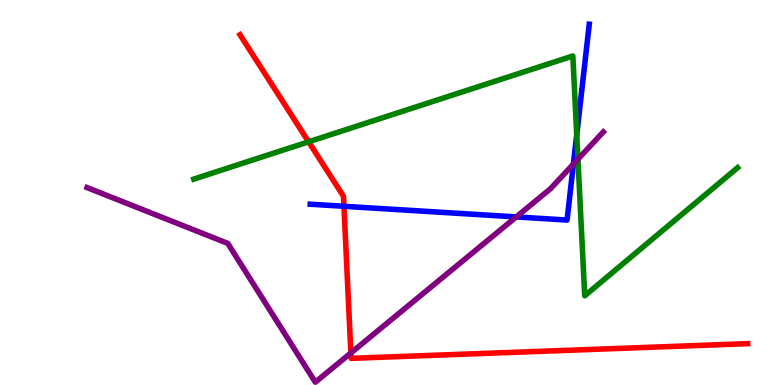[{'lines': ['blue', 'red'], 'intersections': [{'x': 4.44, 'y': 4.64}]}, {'lines': ['green', 'red'], 'intersections': [{'x': 3.98, 'y': 6.32}]}, {'lines': ['purple', 'red'], 'intersections': [{'x': 4.53, 'y': 0.833}]}, {'lines': ['blue', 'green'], 'intersections': [{'x': 7.44, 'y': 6.5}]}, {'lines': ['blue', 'purple'], 'intersections': [{'x': 6.66, 'y': 4.37}, {'x': 7.4, 'y': 5.74}]}, {'lines': ['green', 'purple'], 'intersections': [{'x': 7.46, 'y': 5.86}]}]